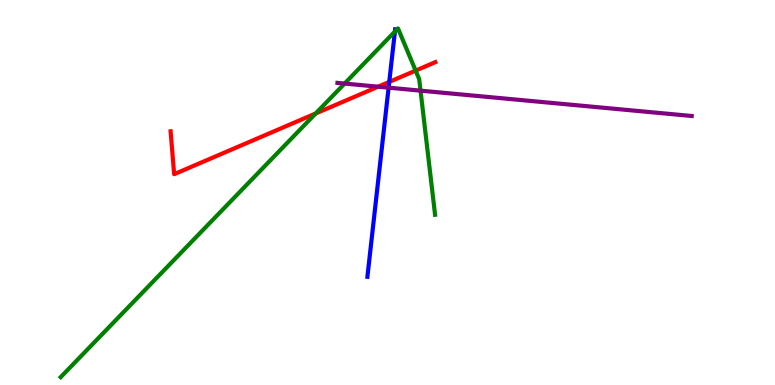[{'lines': ['blue', 'red'], 'intersections': [{'x': 5.02, 'y': 7.87}]}, {'lines': ['green', 'red'], 'intersections': [{'x': 4.07, 'y': 7.05}, {'x': 5.36, 'y': 8.17}]}, {'lines': ['purple', 'red'], 'intersections': [{'x': 4.88, 'y': 7.75}]}, {'lines': ['blue', 'green'], 'intersections': [{'x': 5.1, 'y': 9.18}]}, {'lines': ['blue', 'purple'], 'intersections': [{'x': 5.01, 'y': 7.72}]}, {'lines': ['green', 'purple'], 'intersections': [{'x': 4.45, 'y': 7.83}, {'x': 5.43, 'y': 7.65}]}]